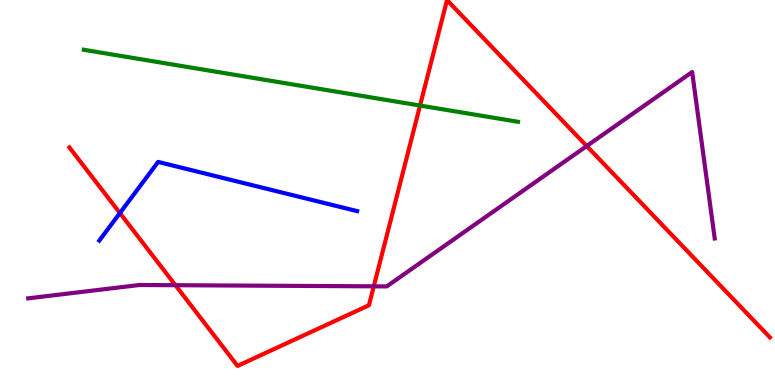[{'lines': ['blue', 'red'], 'intersections': [{'x': 1.55, 'y': 4.47}]}, {'lines': ['green', 'red'], 'intersections': [{'x': 5.42, 'y': 7.26}]}, {'lines': ['purple', 'red'], 'intersections': [{'x': 2.26, 'y': 2.59}, {'x': 4.82, 'y': 2.56}, {'x': 7.57, 'y': 6.21}]}, {'lines': ['blue', 'green'], 'intersections': []}, {'lines': ['blue', 'purple'], 'intersections': []}, {'lines': ['green', 'purple'], 'intersections': []}]